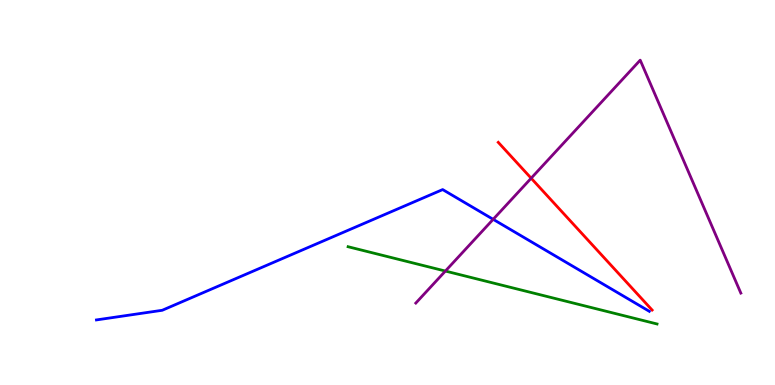[{'lines': ['blue', 'red'], 'intersections': []}, {'lines': ['green', 'red'], 'intersections': []}, {'lines': ['purple', 'red'], 'intersections': [{'x': 6.85, 'y': 5.37}]}, {'lines': ['blue', 'green'], 'intersections': []}, {'lines': ['blue', 'purple'], 'intersections': [{'x': 6.36, 'y': 4.3}]}, {'lines': ['green', 'purple'], 'intersections': [{'x': 5.75, 'y': 2.96}]}]